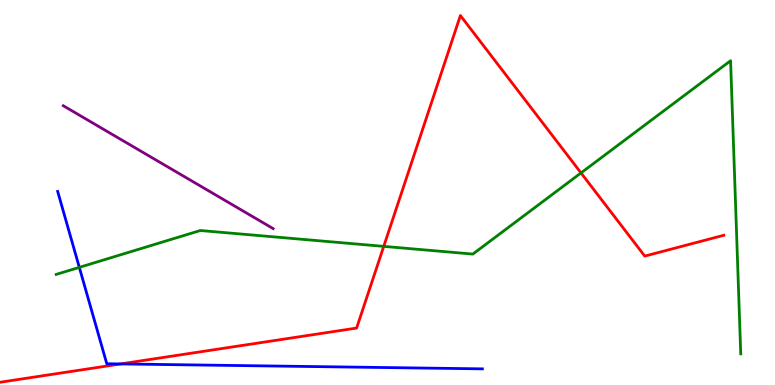[{'lines': ['blue', 'red'], 'intersections': [{'x': 1.56, 'y': 0.547}]}, {'lines': ['green', 'red'], 'intersections': [{'x': 4.95, 'y': 3.6}, {'x': 7.5, 'y': 5.51}]}, {'lines': ['purple', 'red'], 'intersections': []}, {'lines': ['blue', 'green'], 'intersections': [{'x': 1.02, 'y': 3.06}]}, {'lines': ['blue', 'purple'], 'intersections': []}, {'lines': ['green', 'purple'], 'intersections': []}]